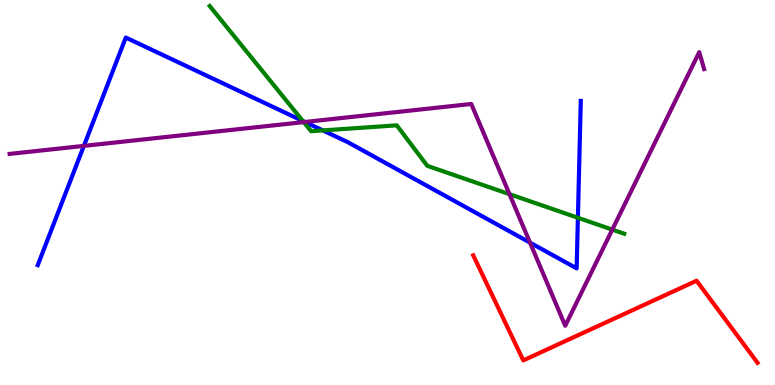[{'lines': ['blue', 'red'], 'intersections': []}, {'lines': ['green', 'red'], 'intersections': []}, {'lines': ['purple', 'red'], 'intersections': []}, {'lines': ['blue', 'green'], 'intersections': [{'x': 3.91, 'y': 6.86}, {'x': 4.17, 'y': 6.61}, {'x': 7.46, 'y': 4.34}]}, {'lines': ['blue', 'purple'], 'intersections': [{'x': 1.08, 'y': 6.21}, {'x': 3.93, 'y': 6.83}, {'x': 6.84, 'y': 3.7}]}, {'lines': ['green', 'purple'], 'intersections': [{'x': 3.92, 'y': 6.83}, {'x': 6.57, 'y': 4.96}, {'x': 7.9, 'y': 4.04}]}]